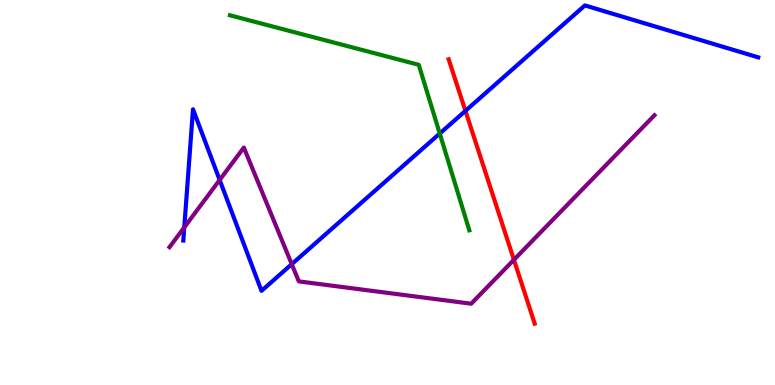[{'lines': ['blue', 'red'], 'intersections': [{'x': 6.01, 'y': 7.12}]}, {'lines': ['green', 'red'], 'intersections': []}, {'lines': ['purple', 'red'], 'intersections': [{'x': 6.63, 'y': 3.25}]}, {'lines': ['blue', 'green'], 'intersections': [{'x': 5.67, 'y': 6.53}]}, {'lines': ['blue', 'purple'], 'intersections': [{'x': 2.38, 'y': 4.09}, {'x': 2.83, 'y': 5.33}, {'x': 3.76, 'y': 3.14}]}, {'lines': ['green', 'purple'], 'intersections': []}]